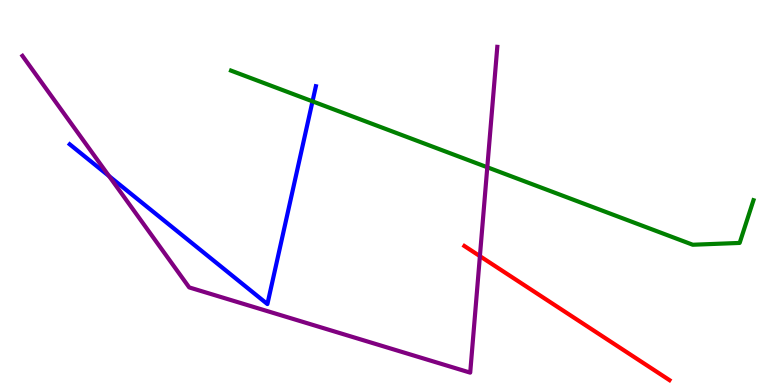[{'lines': ['blue', 'red'], 'intersections': []}, {'lines': ['green', 'red'], 'intersections': []}, {'lines': ['purple', 'red'], 'intersections': [{'x': 6.19, 'y': 3.35}]}, {'lines': ['blue', 'green'], 'intersections': [{'x': 4.03, 'y': 7.37}]}, {'lines': ['blue', 'purple'], 'intersections': [{'x': 1.41, 'y': 5.43}]}, {'lines': ['green', 'purple'], 'intersections': [{'x': 6.29, 'y': 5.66}]}]